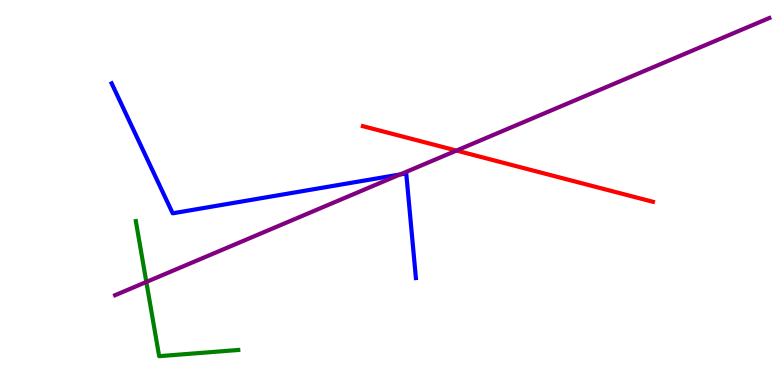[{'lines': ['blue', 'red'], 'intersections': []}, {'lines': ['green', 'red'], 'intersections': []}, {'lines': ['purple', 'red'], 'intersections': [{'x': 5.89, 'y': 6.09}]}, {'lines': ['blue', 'green'], 'intersections': []}, {'lines': ['blue', 'purple'], 'intersections': [{'x': 5.16, 'y': 5.47}]}, {'lines': ['green', 'purple'], 'intersections': [{'x': 1.89, 'y': 2.68}]}]